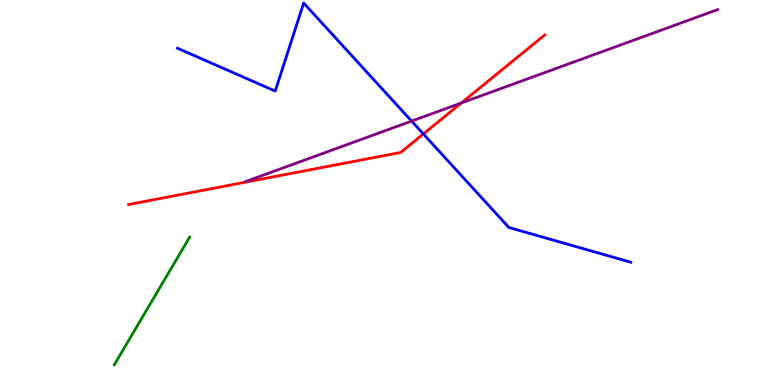[{'lines': ['blue', 'red'], 'intersections': [{'x': 5.46, 'y': 6.52}]}, {'lines': ['green', 'red'], 'intersections': []}, {'lines': ['purple', 'red'], 'intersections': [{'x': 5.95, 'y': 7.33}]}, {'lines': ['blue', 'green'], 'intersections': []}, {'lines': ['blue', 'purple'], 'intersections': [{'x': 5.31, 'y': 6.85}]}, {'lines': ['green', 'purple'], 'intersections': []}]